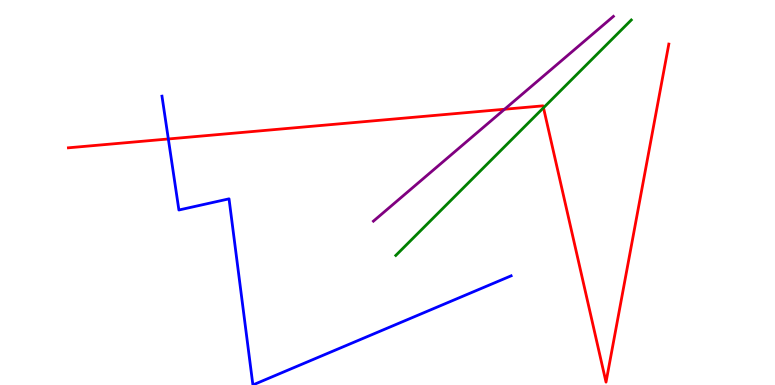[{'lines': ['blue', 'red'], 'intersections': [{'x': 2.17, 'y': 6.39}]}, {'lines': ['green', 'red'], 'intersections': [{'x': 7.01, 'y': 7.2}]}, {'lines': ['purple', 'red'], 'intersections': [{'x': 6.51, 'y': 7.16}]}, {'lines': ['blue', 'green'], 'intersections': []}, {'lines': ['blue', 'purple'], 'intersections': []}, {'lines': ['green', 'purple'], 'intersections': []}]